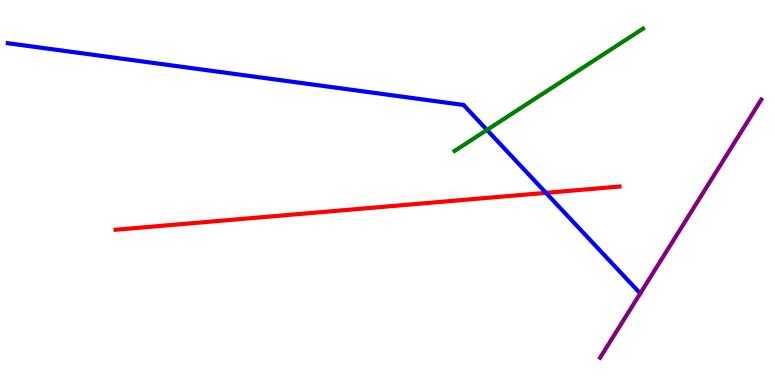[{'lines': ['blue', 'red'], 'intersections': [{'x': 7.04, 'y': 4.99}]}, {'lines': ['green', 'red'], 'intersections': []}, {'lines': ['purple', 'red'], 'intersections': []}, {'lines': ['blue', 'green'], 'intersections': [{'x': 6.28, 'y': 6.63}]}, {'lines': ['blue', 'purple'], 'intersections': []}, {'lines': ['green', 'purple'], 'intersections': []}]